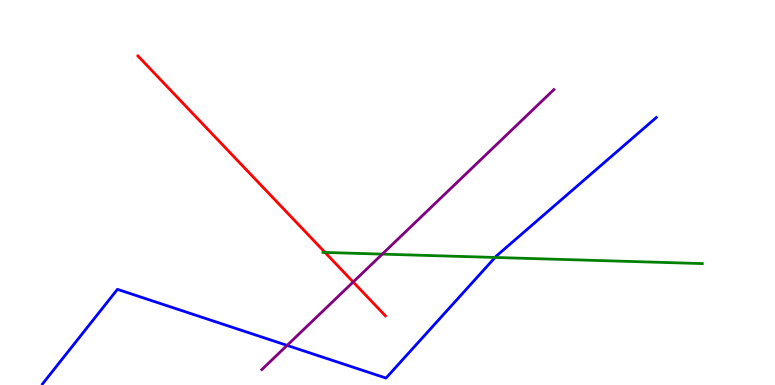[{'lines': ['blue', 'red'], 'intersections': []}, {'lines': ['green', 'red'], 'intersections': [{'x': 4.19, 'y': 3.44}]}, {'lines': ['purple', 'red'], 'intersections': [{'x': 4.56, 'y': 2.68}]}, {'lines': ['blue', 'green'], 'intersections': [{'x': 6.39, 'y': 3.31}]}, {'lines': ['blue', 'purple'], 'intersections': [{'x': 3.7, 'y': 1.03}]}, {'lines': ['green', 'purple'], 'intersections': [{'x': 4.93, 'y': 3.4}]}]